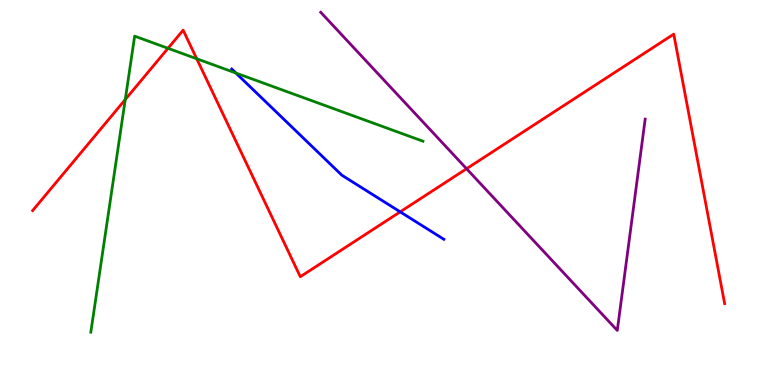[{'lines': ['blue', 'red'], 'intersections': [{'x': 5.16, 'y': 4.5}]}, {'lines': ['green', 'red'], 'intersections': [{'x': 1.62, 'y': 7.41}, {'x': 2.17, 'y': 8.75}, {'x': 2.54, 'y': 8.47}]}, {'lines': ['purple', 'red'], 'intersections': [{'x': 6.02, 'y': 5.62}]}, {'lines': ['blue', 'green'], 'intersections': [{'x': 3.04, 'y': 8.1}]}, {'lines': ['blue', 'purple'], 'intersections': []}, {'lines': ['green', 'purple'], 'intersections': []}]